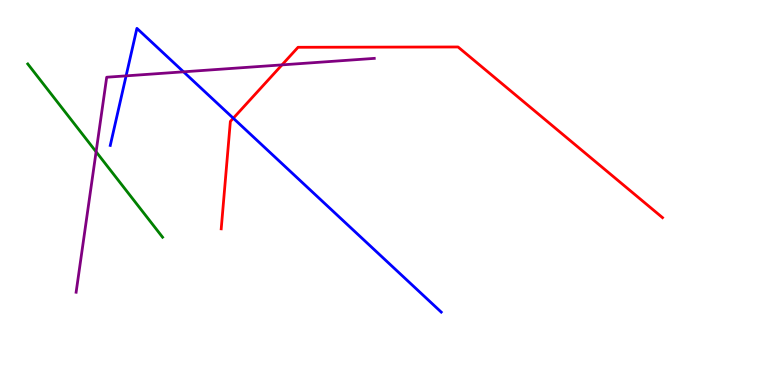[{'lines': ['blue', 'red'], 'intersections': [{'x': 3.01, 'y': 6.93}]}, {'lines': ['green', 'red'], 'intersections': []}, {'lines': ['purple', 'red'], 'intersections': [{'x': 3.64, 'y': 8.31}]}, {'lines': ['blue', 'green'], 'intersections': []}, {'lines': ['blue', 'purple'], 'intersections': [{'x': 1.63, 'y': 8.03}, {'x': 2.37, 'y': 8.13}]}, {'lines': ['green', 'purple'], 'intersections': [{'x': 1.24, 'y': 6.06}]}]